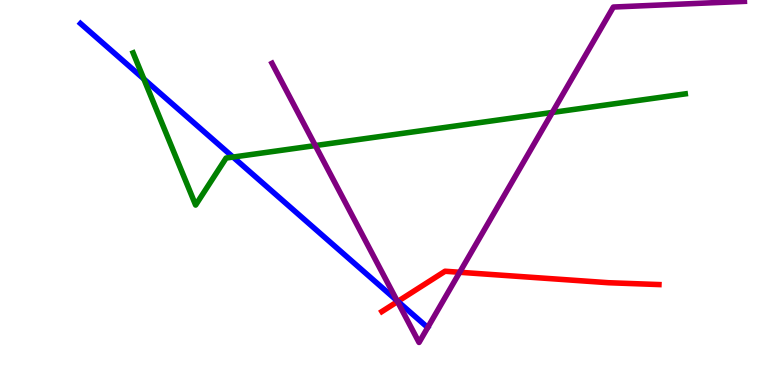[{'lines': ['blue', 'red'], 'intersections': [{'x': 5.13, 'y': 2.17}]}, {'lines': ['green', 'red'], 'intersections': []}, {'lines': ['purple', 'red'], 'intersections': [{'x': 5.13, 'y': 2.17}, {'x': 5.93, 'y': 2.93}]}, {'lines': ['blue', 'green'], 'intersections': [{'x': 1.86, 'y': 7.95}, {'x': 3.01, 'y': 5.92}]}, {'lines': ['blue', 'purple'], 'intersections': [{'x': 5.12, 'y': 2.19}]}, {'lines': ['green', 'purple'], 'intersections': [{'x': 4.07, 'y': 6.22}, {'x': 7.13, 'y': 7.08}]}]